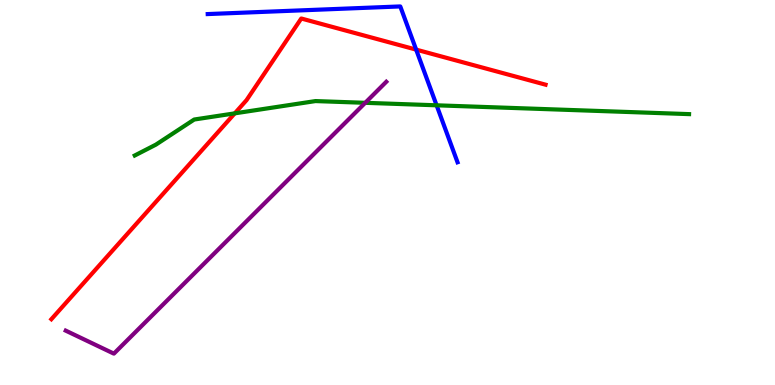[{'lines': ['blue', 'red'], 'intersections': [{'x': 5.37, 'y': 8.71}]}, {'lines': ['green', 'red'], 'intersections': [{'x': 3.03, 'y': 7.06}]}, {'lines': ['purple', 'red'], 'intersections': []}, {'lines': ['blue', 'green'], 'intersections': [{'x': 5.63, 'y': 7.26}]}, {'lines': ['blue', 'purple'], 'intersections': []}, {'lines': ['green', 'purple'], 'intersections': [{'x': 4.71, 'y': 7.33}]}]